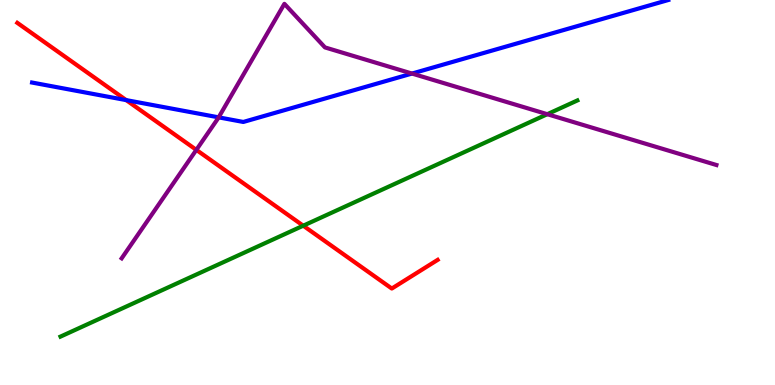[{'lines': ['blue', 'red'], 'intersections': [{'x': 1.63, 'y': 7.4}]}, {'lines': ['green', 'red'], 'intersections': [{'x': 3.91, 'y': 4.14}]}, {'lines': ['purple', 'red'], 'intersections': [{'x': 2.53, 'y': 6.11}]}, {'lines': ['blue', 'green'], 'intersections': []}, {'lines': ['blue', 'purple'], 'intersections': [{'x': 2.82, 'y': 6.95}, {'x': 5.32, 'y': 8.09}]}, {'lines': ['green', 'purple'], 'intersections': [{'x': 7.06, 'y': 7.03}]}]